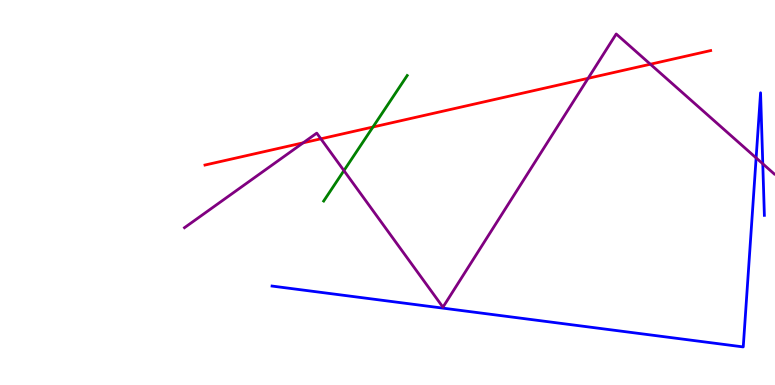[{'lines': ['blue', 'red'], 'intersections': []}, {'lines': ['green', 'red'], 'intersections': [{'x': 4.81, 'y': 6.7}]}, {'lines': ['purple', 'red'], 'intersections': [{'x': 3.91, 'y': 6.29}, {'x': 4.14, 'y': 6.39}, {'x': 7.59, 'y': 7.97}, {'x': 8.39, 'y': 8.33}]}, {'lines': ['blue', 'green'], 'intersections': []}, {'lines': ['blue', 'purple'], 'intersections': [{'x': 9.76, 'y': 5.9}, {'x': 9.84, 'y': 5.75}]}, {'lines': ['green', 'purple'], 'intersections': [{'x': 4.44, 'y': 5.57}]}]